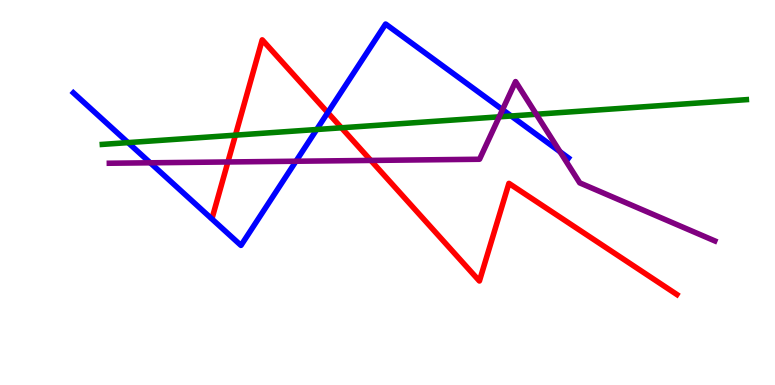[{'lines': ['blue', 'red'], 'intersections': [{'x': 4.23, 'y': 7.08}]}, {'lines': ['green', 'red'], 'intersections': [{'x': 3.04, 'y': 6.49}, {'x': 4.41, 'y': 6.68}]}, {'lines': ['purple', 'red'], 'intersections': [{'x': 2.94, 'y': 5.79}, {'x': 4.78, 'y': 5.83}]}, {'lines': ['blue', 'green'], 'intersections': [{'x': 1.65, 'y': 6.3}, {'x': 4.09, 'y': 6.64}, {'x': 6.6, 'y': 6.99}]}, {'lines': ['blue', 'purple'], 'intersections': [{'x': 1.94, 'y': 5.77}, {'x': 3.82, 'y': 5.81}, {'x': 6.48, 'y': 7.15}, {'x': 7.23, 'y': 6.06}]}, {'lines': ['green', 'purple'], 'intersections': [{'x': 6.44, 'y': 6.97}, {'x': 6.92, 'y': 7.03}]}]